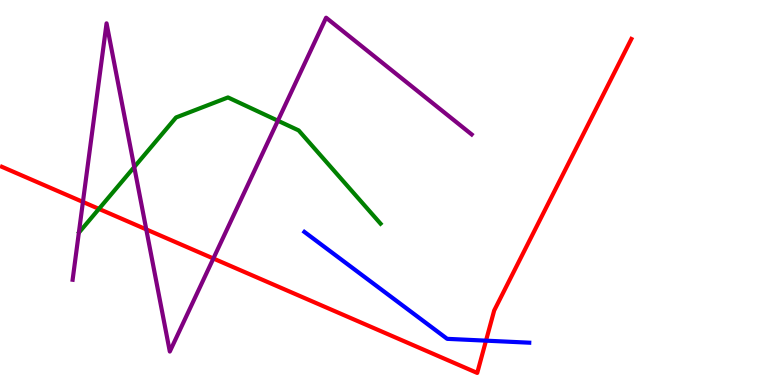[{'lines': ['blue', 'red'], 'intersections': [{'x': 6.27, 'y': 1.15}]}, {'lines': ['green', 'red'], 'intersections': [{'x': 1.28, 'y': 4.57}]}, {'lines': ['purple', 'red'], 'intersections': [{'x': 1.07, 'y': 4.75}, {'x': 1.89, 'y': 4.04}, {'x': 2.75, 'y': 3.29}]}, {'lines': ['blue', 'green'], 'intersections': []}, {'lines': ['blue', 'purple'], 'intersections': []}, {'lines': ['green', 'purple'], 'intersections': [{'x': 1.73, 'y': 5.66}, {'x': 3.59, 'y': 6.86}]}]